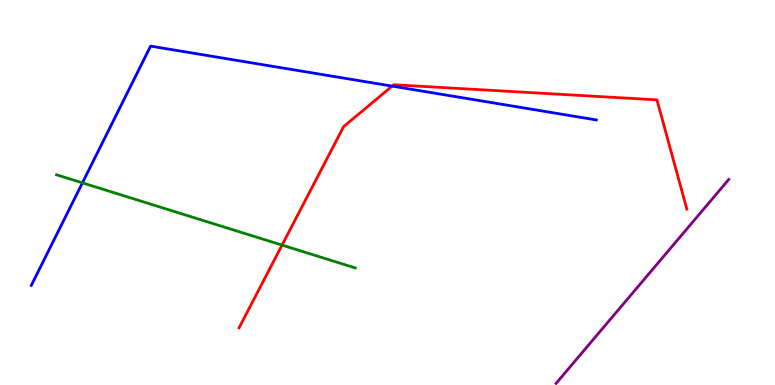[{'lines': ['blue', 'red'], 'intersections': [{'x': 5.06, 'y': 7.76}]}, {'lines': ['green', 'red'], 'intersections': [{'x': 3.64, 'y': 3.63}]}, {'lines': ['purple', 'red'], 'intersections': []}, {'lines': ['blue', 'green'], 'intersections': [{'x': 1.06, 'y': 5.25}]}, {'lines': ['blue', 'purple'], 'intersections': []}, {'lines': ['green', 'purple'], 'intersections': []}]